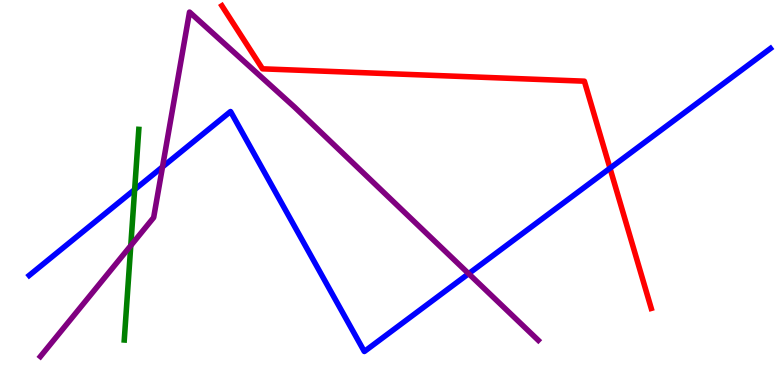[{'lines': ['blue', 'red'], 'intersections': [{'x': 7.87, 'y': 5.63}]}, {'lines': ['green', 'red'], 'intersections': []}, {'lines': ['purple', 'red'], 'intersections': []}, {'lines': ['blue', 'green'], 'intersections': [{'x': 1.74, 'y': 5.08}]}, {'lines': ['blue', 'purple'], 'intersections': [{'x': 2.1, 'y': 5.66}, {'x': 6.05, 'y': 2.89}]}, {'lines': ['green', 'purple'], 'intersections': [{'x': 1.69, 'y': 3.62}]}]